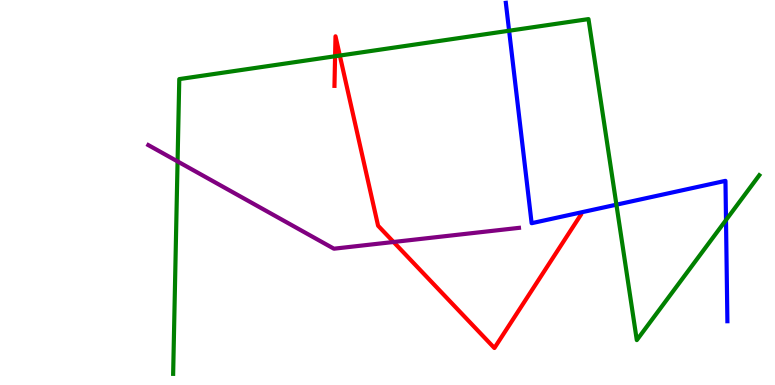[{'lines': ['blue', 'red'], 'intersections': []}, {'lines': ['green', 'red'], 'intersections': [{'x': 4.32, 'y': 8.54}, {'x': 4.38, 'y': 8.56}]}, {'lines': ['purple', 'red'], 'intersections': [{'x': 5.08, 'y': 3.71}]}, {'lines': ['blue', 'green'], 'intersections': [{'x': 6.57, 'y': 9.2}, {'x': 7.95, 'y': 4.68}, {'x': 9.37, 'y': 4.28}]}, {'lines': ['blue', 'purple'], 'intersections': []}, {'lines': ['green', 'purple'], 'intersections': [{'x': 2.29, 'y': 5.81}]}]